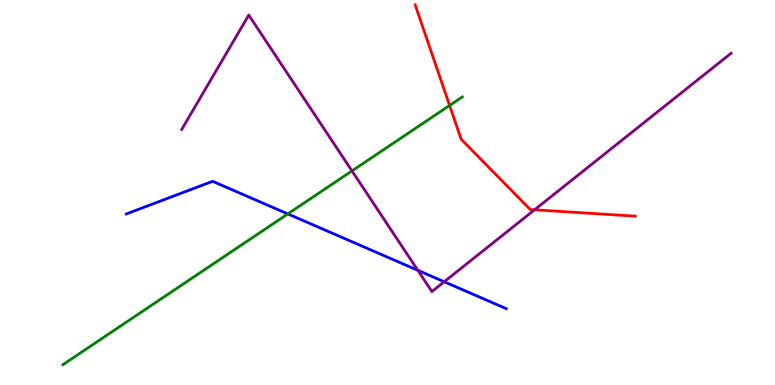[{'lines': ['blue', 'red'], 'intersections': []}, {'lines': ['green', 'red'], 'intersections': [{'x': 5.8, 'y': 7.26}]}, {'lines': ['purple', 'red'], 'intersections': [{'x': 6.9, 'y': 4.55}]}, {'lines': ['blue', 'green'], 'intersections': [{'x': 3.71, 'y': 4.44}]}, {'lines': ['blue', 'purple'], 'intersections': [{'x': 5.39, 'y': 2.98}, {'x': 5.73, 'y': 2.68}]}, {'lines': ['green', 'purple'], 'intersections': [{'x': 4.54, 'y': 5.56}]}]